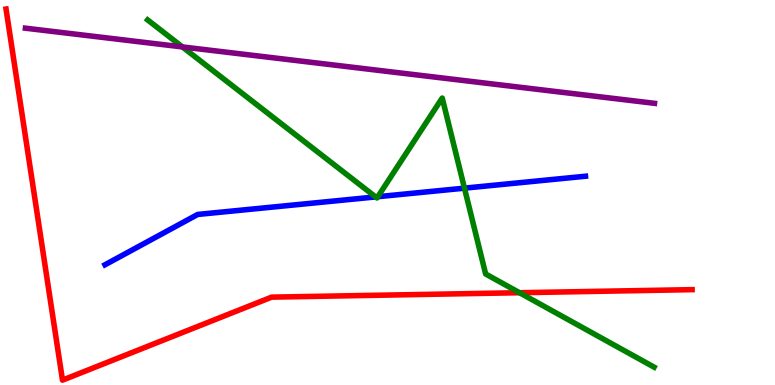[{'lines': ['blue', 'red'], 'intersections': []}, {'lines': ['green', 'red'], 'intersections': [{'x': 6.7, 'y': 2.4}]}, {'lines': ['purple', 'red'], 'intersections': []}, {'lines': ['blue', 'green'], 'intersections': [{'x': 4.85, 'y': 4.89}, {'x': 4.88, 'y': 4.89}, {'x': 5.99, 'y': 5.11}]}, {'lines': ['blue', 'purple'], 'intersections': []}, {'lines': ['green', 'purple'], 'intersections': [{'x': 2.35, 'y': 8.78}]}]